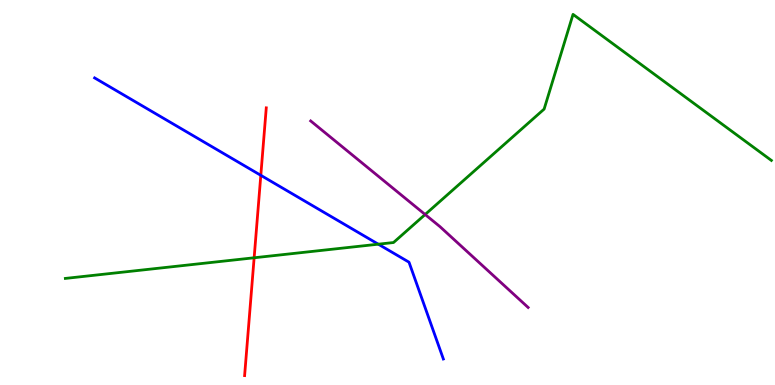[{'lines': ['blue', 'red'], 'intersections': [{'x': 3.37, 'y': 5.45}]}, {'lines': ['green', 'red'], 'intersections': [{'x': 3.28, 'y': 3.3}]}, {'lines': ['purple', 'red'], 'intersections': []}, {'lines': ['blue', 'green'], 'intersections': [{'x': 4.88, 'y': 3.66}]}, {'lines': ['blue', 'purple'], 'intersections': []}, {'lines': ['green', 'purple'], 'intersections': [{'x': 5.49, 'y': 4.43}]}]